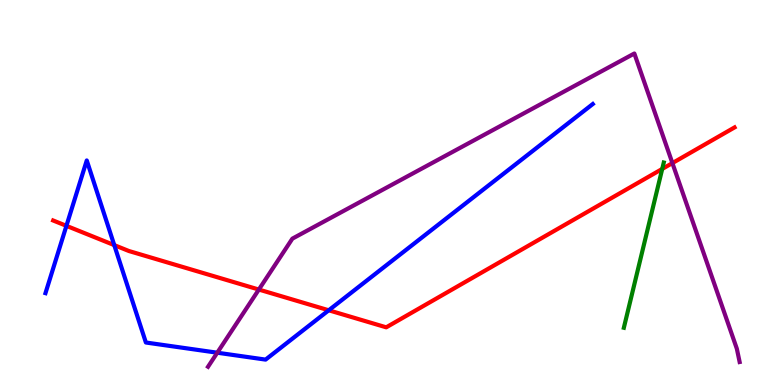[{'lines': ['blue', 'red'], 'intersections': [{'x': 0.857, 'y': 4.13}, {'x': 1.47, 'y': 3.63}, {'x': 4.24, 'y': 1.94}]}, {'lines': ['green', 'red'], 'intersections': [{'x': 8.54, 'y': 5.61}]}, {'lines': ['purple', 'red'], 'intersections': [{'x': 3.34, 'y': 2.48}, {'x': 8.68, 'y': 5.76}]}, {'lines': ['blue', 'green'], 'intersections': []}, {'lines': ['blue', 'purple'], 'intersections': [{'x': 2.8, 'y': 0.839}]}, {'lines': ['green', 'purple'], 'intersections': []}]